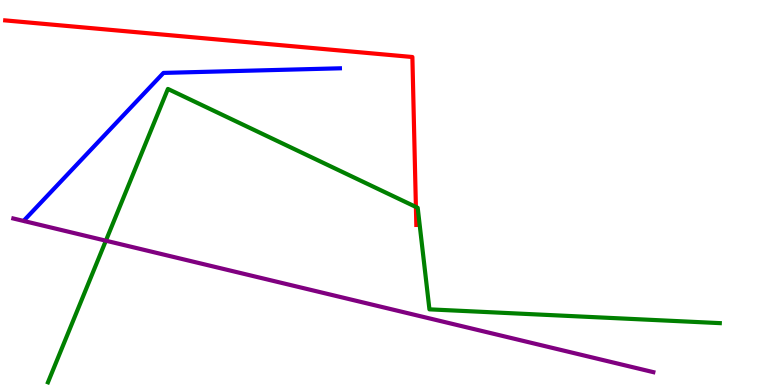[{'lines': ['blue', 'red'], 'intersections': []}, {'lines': ['green', 'red'], 'intersections': [{'x': 5.37, 'y': 4.62}]}, {'lines': ['purple', 'red'], 'intersections': []}, {'lines': ['blue', 'green'], 'intersections': []}, {'lines': ['blue', 'purple'], 'intersections': []}, {'lines': ['green', 'purple'], 'intersections': [{'x': 1.37, 'y': 3.75}]}]